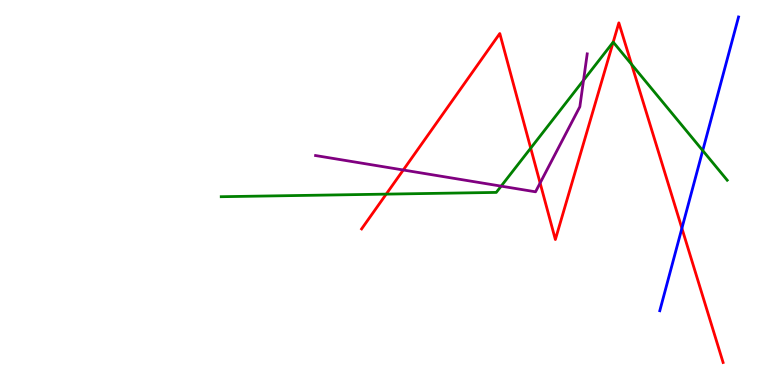[{'lines': ['blue', 'red'], 'intersections': [{'x': 8.8, 'y': 4.07}]}, {'lines': ['green', 'red'], 'intersections': [{'x': 4.98, 'y': 4.96}, {'x': 6.85, 'y': 6.15}, {'x': 7.91, 'y': 8.91}, {'x': 8.15, 'y': 8.33}]}, {'lines': ['purple', 'red'], 'intersections': [{'x': 5.2, 'y': 5.58}, {'x': 6.97, 'y': 5.25}]}, {'lines': ['blue', 'green'], 'intersections': [{'x': 9.07, 'y': 6.09}]}, {'lines': ['blue', 'purple'], 'intersections': []}, {'lines': ['green', 'purple'], 'intersections': [{'x': 6.47, 'y': 5.17}, {'x': 7.53, 'y': 7.92}]}]